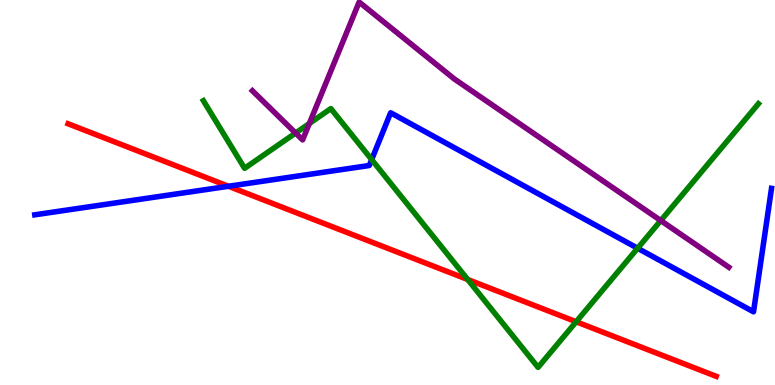[{'lines': ['blue', 'red'], 'intersections': [{'x': 2.95, 'y': 5.16}]}, {'lines': ['green', 'red'], 'intersections': [{'x': 6.03, 'y': 2.74}, {'x': 7.43, 'y': 1.64}]}, {'lines': ['purple', 'red'], 'intersections': []}, {'lines': ['blue', 'green'], 'intersections': [{'x': 4.8, 'y': 5.85}, {'x': 8.23, 'y': 3.55}]}, {'lines': ['blue', 'purple'], 'intersections': []}, {'lines': ['green', 'purple'], 'intersections': [{'x': 3.81, 'y': 6.55}, {'x': 3.99, 'y': 6.79}, {'x': 8.53, 'y': 4.27}]}]